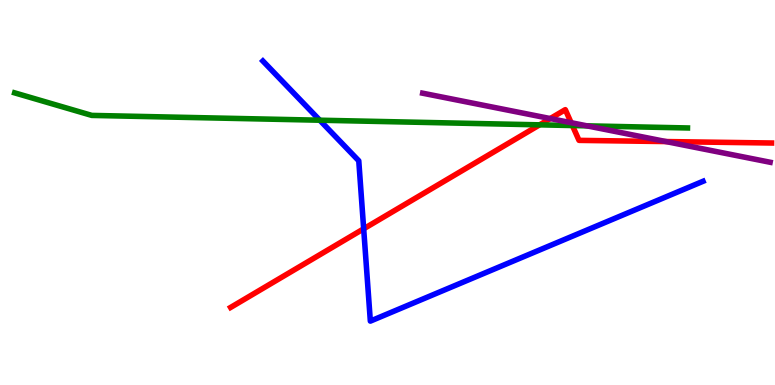[{'lines': ['blue', 'red'], 'intersections': [{'x': 4.69, 'y': 4.06}]}, {'lines': ['green', 'red'], 'intersections': [{'x': 6.96, 'y': 6.76}, {'x': 7.39, 'y': 6.74}]}, {'lines': ['purple', 'red'], 'intersections': [{'x': 7.1, 'y': 6.92}, {'x': 7.37, 'y': 6.81}, {'x': 8.59, 'y': 6.32}]}, {'lines': ['blue', 'green'], 'intersections': [{'x': 4.13, 'y': 6.88}]}, {'lines': ['blue', 'purple'], 'intersections': []}, {'lines': ['green', 'purple'], 'intersections': [{'x': 7.57, 'y': 6.73}]}]